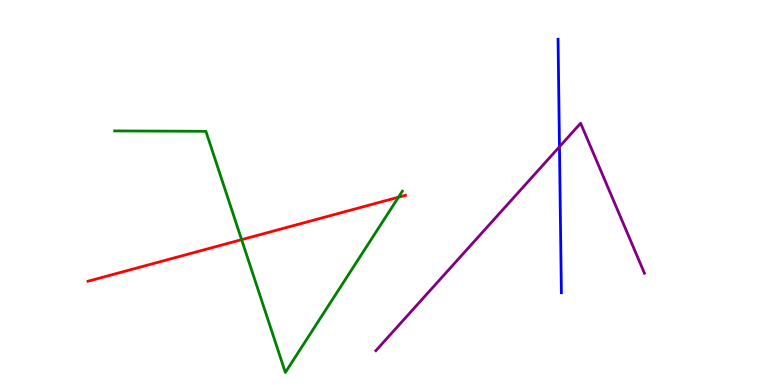[{'lines': ['blue', 'red'], 'intersections': []}, {'lines': ['green', 'red'], 'intersections': [{'x': 3.12, 'y': 3.78}, {'x': 5.14, 'y': 4.88}]}, {'lines': ['purple', 'red'], 'intersections': []}, {'lines': ['blue', 'green'], 'intersections': []}, {'lines': ['blue', 'purple'], 'intersections': [{'x': 7.22, 'y': 6.19}]}, {'lines': ['green', 'purple'], 'intersections': []}]